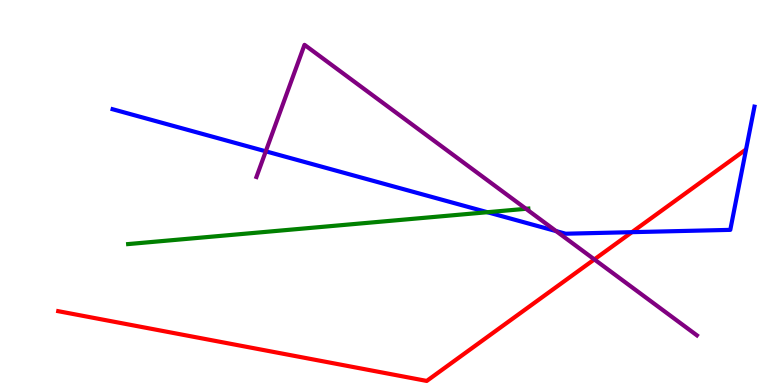[{'lines': ['blue', 'red'], 'intersections': [{'x': 8.15, 'y': 3.97}]}, {'lines': ['green', 'red'], 'intersections': []}, {'lines': ['purple', 'red'], 'intersections': [{'x': 7.67, 'y': 3.26}]}, {'lines': ['blue', 'green'], 'intersections': [{'x': 6.29, 'y': 4.49}]}, {'lines': ['blue', 'purple'], 'intersections': [{'x': 3.43, 'y': 6.07}, {'x': 7.18, 'y': 4.0}]}, {'lines': ['green', 'purple'], 'intersections': [{'x': 6.79, 'y': 4.58}]}]